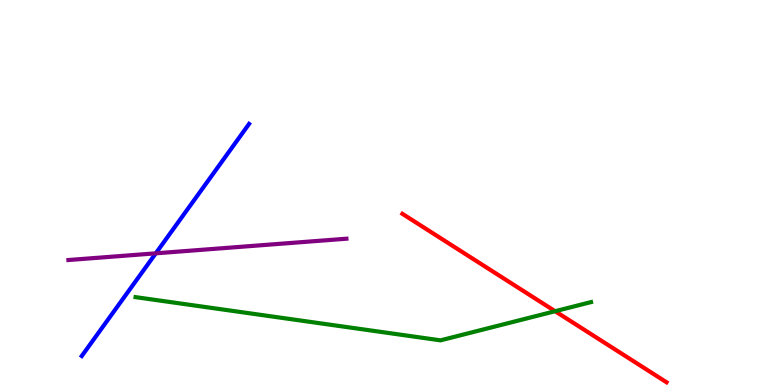[{'lines': ['blue', 'red'], 'intersections': []}, {'lines': ['green', 'red'], 'intersections': [{'x': 7.16, 'y': 1.92}]}, {'lines': ['purple', 'red'], 'intersections': []}, {'lines': ['blue', 'green'], 'intersections': []}, {'lines': ['blue', 'purple'], 'intersections': [{'x': 2.01, 'y': 3.42}]}, {'lines': ['green', 'purple'], 'intersections': []}]